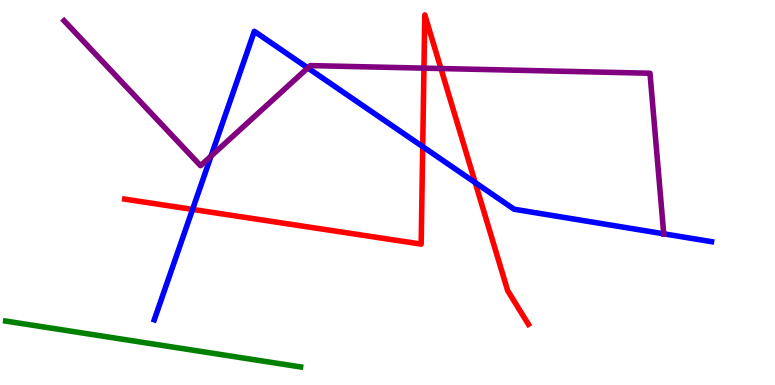[{'lines': ['blue', 'red'], 'intersections': [{'x': 2.48, 'y': 4.56}, {'x': 5.45, 'y': 6.19}, {'x': 6.13, 'y': 5.26}]}, {'lines': ['green', 'red'], 'intersections': []}, {'lines': ['purple', 'red'], 'intersections': [{'x': 5.47, 'y': 8.23}, {'x': 5.69, 'y': 8.22}]}, {'lines': ['blue', 'green'], 'intersections': []}, {'lines': ['blue', 'purple'], 'intersections': [{'x': 2.72, 'y': 5.94}, {'x': 3.97, 'y': 8.24}, {'x': 8.56, 'y': 3.93}]}, {'lines': ['green', 'purple'], 'intersections': []}]